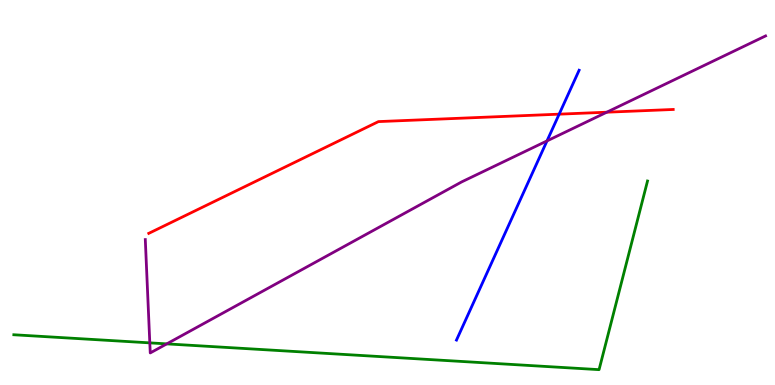[{'lines': ['blue', 'red'], 'intersections': [{'x': 7.22, 'y': 7.03}]}, {'lines': ['green', 'red'], 'intersections': []}, {'lines': ['purple', 'red'], 'intersections': [{'x': 7.83, 'y': 7.09}]}, {'lines': ['blue', 'green'], 'intersections': []}, {'lines': ['blue', 'purple'], 'intersections': [{'x': 7.06, 'y': 6.34}]}, {'lines': ['green', 'purple'], 'intersections': [{'x': 1.93, 'y': 1.09}, {'x': 2.15, 'y': 1.07}]}]